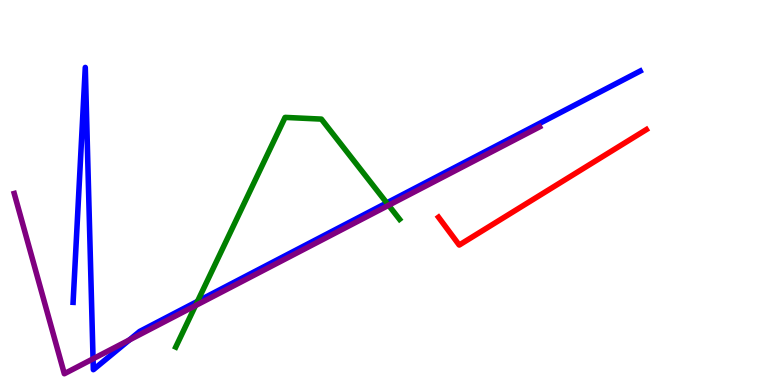[{'lines': ['blue', 'red'], 'intersections': []}, {'lines': ['green', 'red'], 'intersections': []}, {'lines': ['purple', 'red'], 'intersections': []}, {'lines': ['blue', 'green'], 'intersections': [{'x': 2.55, 'y': 2.17}, {'x': 4.99, 'y': 4.73}]}, {'lines': ['blue', 'purple'], 'intersections': [{'x': 1.2, 'y': 0.68}, {'x': 1.67, 'y': 1.17}]}, {'lines': ['green', 'purple'], 'intersections': [{'x': 2.52, 'y': 2.06}, {'x': 5.01, 'y': 4.67}]}]